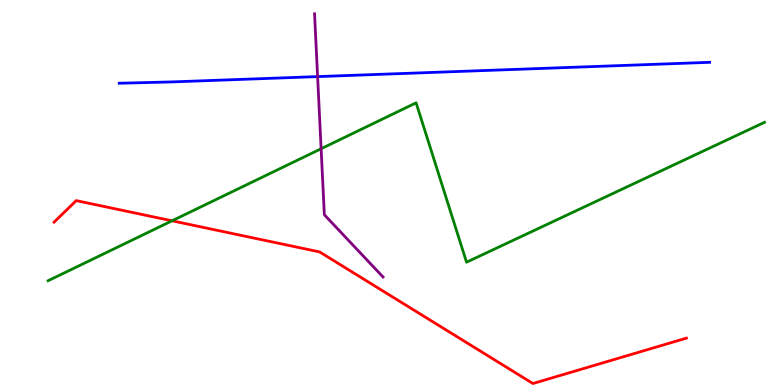[{'lines': ['blue', 'red'], 'intersections': []}, {'lines': ['green', 'red'], 'intersections': [{'x': 2.22, 'y': 4.26}]}, {'lines': ['purple', 'red'], 'intersections': []}, {'lines': ['blue', 'green'], 'intersections': []}, {'lines': ['blue', 'purple'], 'intersections': [{'x': 4.1, 'y': 8.01}]}, {'lines': ['green', 'purple'], 'intersections': [{'x': 4.14, 'y': 6.14}]}]